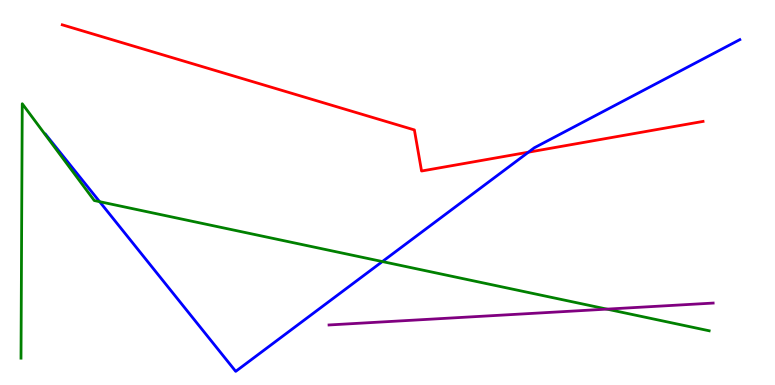[{'lines': ['blue', 'red'], 'intersections': [{'x': 6.82, 'y': 6.05}]}, {'lines': ['green', 'red'], 'intersections': []}, {'lines': ['purple', 'red'], 'intersections': []}, {'lines': ['blue', 'green'], 'intersections': [{'x': 1.29, 'y': 4.76}, {'x': 4.93, 'y': 3.21}]}, {'lines': ['blue', 'purple'], 'intersections': []}, {'lines': ['green', 'purple'], 'intersections': [{'x': 7.83, 'y': 1.97}]}]